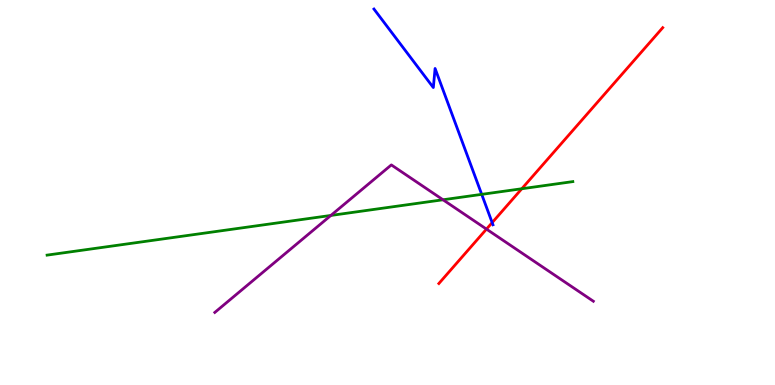[{'lines': ['blue', 'red'], 'intersections': [{'x': 6.35, 'y': 4.22}]}, {'lines': ['green', 'red'], 'intersections': [{'x': 6.73, 'y': 5.1}]}, {'lines': ['purple', 'red'], 'intersections': [{'x': 6.28, 'y': 4.05}]}, {'lines': ['blue', 'green'], 'intersections': [{'x': 6.22, 'y': 4.95}]}, {'lines': ['blue', 'purple'], 'intersections': []}, {'lines': ['green', 'purple'], 'intersections': [{'x': 4.27, 'y': 4.4}, {'x': 5.72, 'y': 4.81}]}]